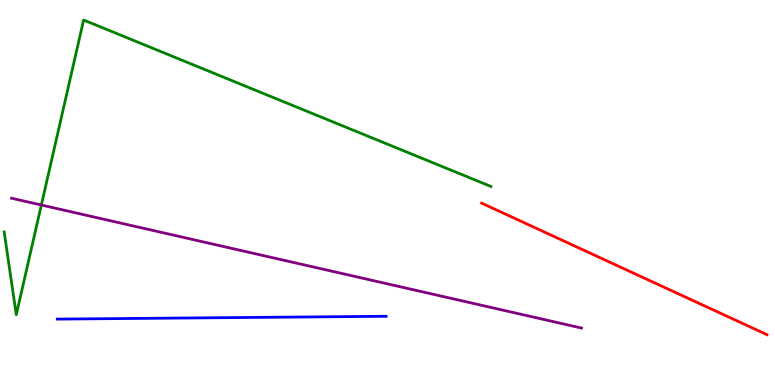[{'lines': ['blue', 'red'], 'intersections': []}, {'lines': ['green', 'red'], 'intersections': []}, {'lines': ['purple', 'red'], 'intersections': []}, {'lines': ['blue', 'green'], 'intersections': []}, {'lines': ['blue', 'purple'], 'intersections': []}, {'lines': ['green', 'purple'], 'intersections': [{'x': 0.533, 'y': 4.67}]}]